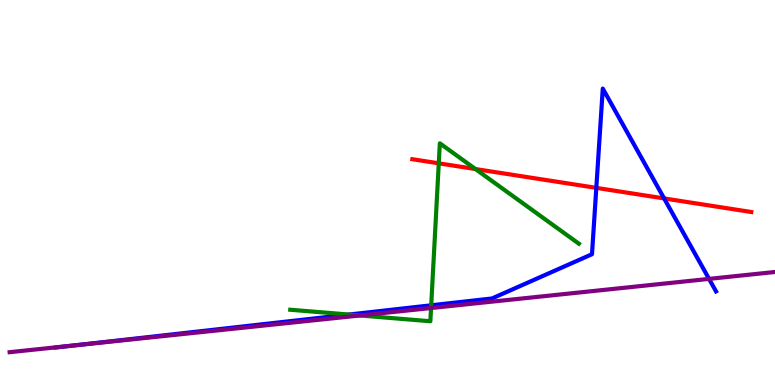[{'lines': ['blue', 'red'], 'intersections': [{'x': 7.69, 'y': 5.12}, {'x': 8.57, 'y': 4.85}]}, {'lines': ['green', 'red'], 'intersections': [{'x': 5.66, 'y': 5.76}, {'x': 6.13, 'y': 5.61}]}, {'lines': ['purple', 'red'], 'intersections': []}, {'lines': ['blue', 'green'], 'intersections': [{'x': 4.5, 'y': 1.83}, {'x': 5.56, 'y': 2.07}]}, {'lines': ['blue', 'purple'], 'intersections': [{'x': 0.974, 'y': 1.03}, {'x': 9.15, 'y': 2.76}]}, {'lines': ['green', 'purple'], 'intersections': [{'x': 4.64, 'y': 1.81}, {'x': 5.56, 'y': 2.0}]}]